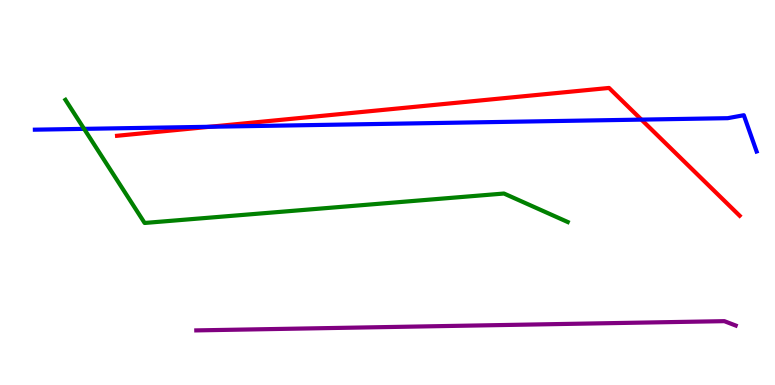[{'lines': ['blue', 'red'], 'intersections': [{'x': 2.71, 'y': 6.71}, {'x': 8.28, 'y': 6.89}]}, {'lines': ['green', 'red'], 'intersections': []}, {'lines': ['purple', 'red'], 'intersections': []}, {'lines': ['blue', 'green'], 'intersections': [{'x': 1.09, 'y': 6.65}]}, {'lines': ['blue', 'purple'], 'intersections': []}, {'lines': ['green', 'purple'], 'intersections': []}]